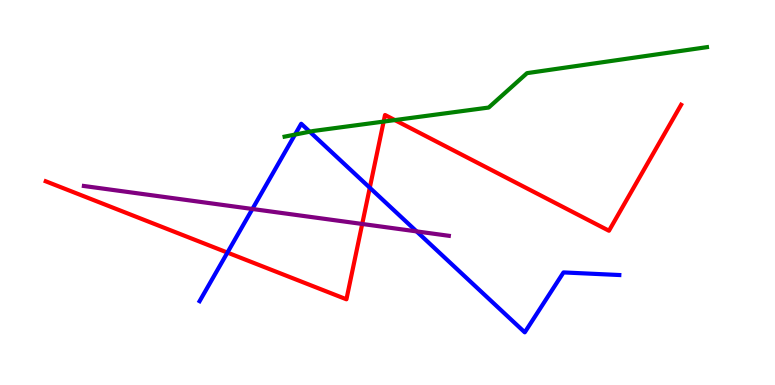[{'lines': ['blue', 'red'], 'intersections': [{'x': 2.93, 'y': 3.44}, {'x': 4.77, 'y': 5.12}]}, {'lines': ['green', 'red'], 'intersections': [{'x': 4.95, 'y': 6.84}, {'x': 5.09, 'y': 6.88}]}, {'lines': ['purple', 'red'], 'intersections': [{'x': 4.67, 'y': 4.18}]}, {'lines': ['blue', 'green'], 'intersections': [{'x': 3.81, 'y': 6.5}, {'x': 4.0, 'y': 6.58}]}, {'lines': ['blue', 'purple'], 'intersections': [{'x': 3.26, 'y': 4.57}, {'x': 5.38, 'y': 3.99}]}, {'lines': ['green', 'purple'], 'intersections': []}]